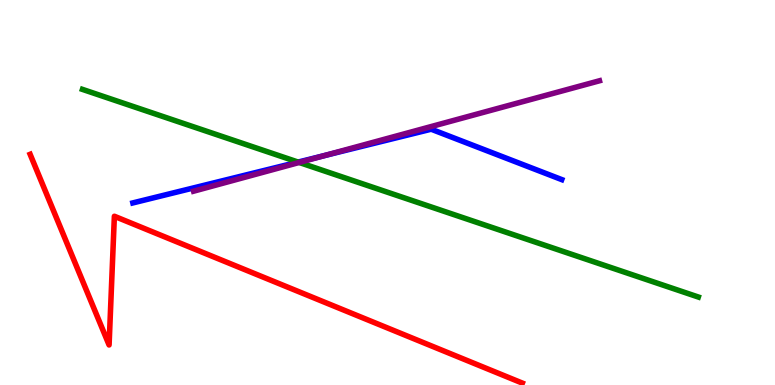[{'lines': ['blue', 'red'], 'intersections': []}, {'lines': ['green', 'red'], 'intersections': []}, {'lines': ['purple', 'red'], 'intersections': []}, {'lines': ['blue', 'green'], 'intersections': [{'x': 3.85, 'y': 5.79}]}, {'lines': ['blue', 'purple'], 'intersections': [{'x': 4.19, 'y': 5.96}]}, {'lines': ['green', 'purple'], 'intersections': [{'x': 3.86, 'y': 5.78}]}]